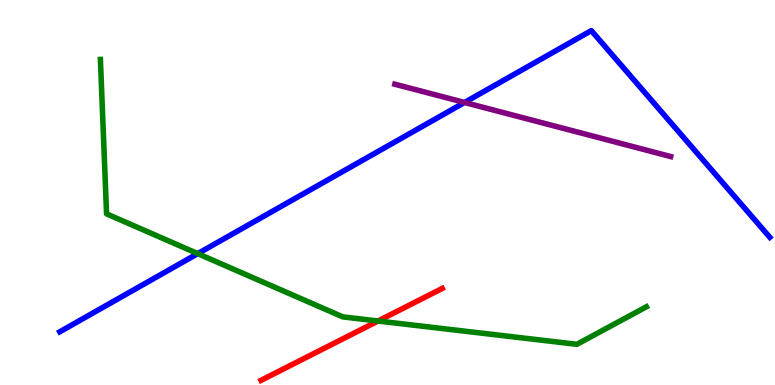[{'lines': ['blue', 'red'], 'intersections': []}, {'lines': ['green', 'red'], 'intersections': [{'x': 4.88, 'y': 1.66}]}, {'lines': ['purple', 'red'], 'intersections': []}, {'lines': ['blue', 'green'], 'intersections': [{'x': 2.55, 'y': 3.41}]}, {'lines': ['blue', 'purple'], 'intersections': [{'x': 5.99, 'y': 7.34}]}, {'lines': ['green', 'purple'], 'intersections': []}]